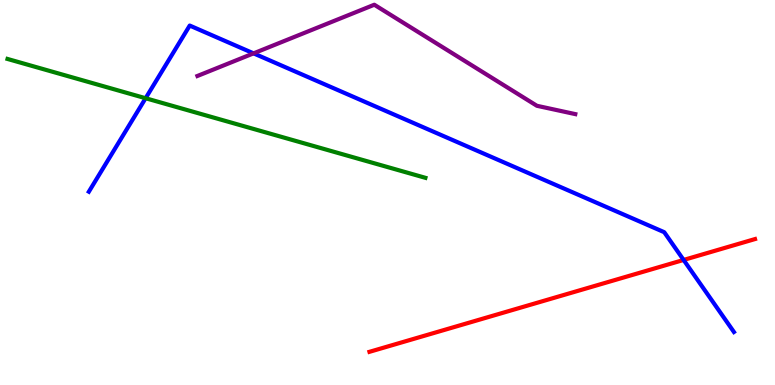[{'lines': ['blue', 'red'], 'intersections': [{'x': 8.82, 'y': 3.25}]}, {'lines': ['green', 'red'], 'intersections': []}, {'lines': ['purple', 'red'], 'intersections': []}, {'lines': ['blue', 'green'], 'intersections': [{'x': 1.88, 'y': 7.45}]}, {'lines': ['blue', 'purple'], 'intersections': [{'x': 3.27, 'y': 8.61}]}, {'lines': ['green', 'purple'], 'intersections': []}]